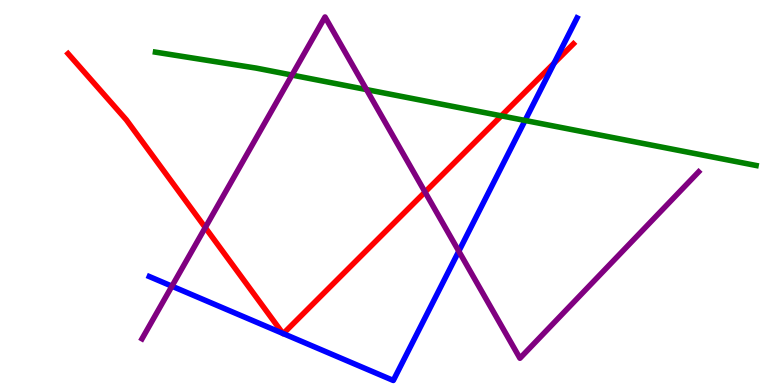[{'lines': ['blue', 'red'], 'intersections': [{'x': 3.65, 'y': 1.34}, {'x': 3.66, 'y': 1.34}, {'x': 7.15, 'y': 8.36}]}, {'lines': ['green', 'red'], 'intersections': [{'x': 6.47, 'y': 6.99}]}, {'lines': ['purple', 'red'], 'intersections': [{'x': 2.65, 'y': 4.09}, {'x': 5.48, 'y': 5.01}]}, {'lines': ['blue', 'green'], 'intersections': [{'x': 6.78, 'y': 6.87}]}, {'lines': ['blue', 'purple'], 'intersections': [{'x': 2.22, 'y': 2.57}, {'x': 5.92, 'y': 3.48}]}, {'lines': ['green', 'purple'], 'intersections': [{'x': 3.77, 'y': 8.05}, {'x': 4.73, 'y': 7.67}]}]